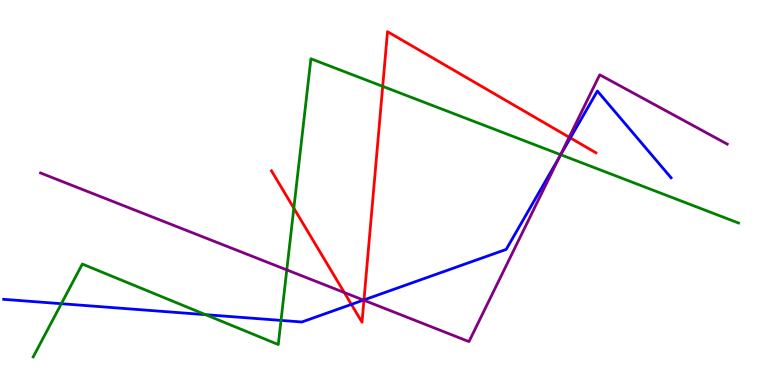[{'lines': ['blue', 'red'], 'intersections': [{'x': 4.53, 'y': 2.09}, {'x': 4.7, 'y': 2.21}, {'x': 7.36, 'y': 6.42}]}, {'lines': ['green', 'red'], 'intersections': [{'x': 3.79, 'y': 4.59}, {'x': 4.94, 'y': 7.76}]}, {'lines': ['purple', 'red'], 'intersections': [{'x': 4.44, 'y': 2.4}, {'x': 4.7, 'y': 2.2}, {'x': 7.34, 'y': 6.44}]}, {'lines': ['blue', 'green'], 'intersections': [{'x': 0.792, 'y': 2.11}, {'x': 2.65, 'y': 1.83}, {'x': 3.63, 'y': 1.68}, {'x': 7.23, 'y': 5.98}]}, {'lines': ['blue', 'purple'], 'intersections': [{'x': 4.69, 'y': 2.21}, {'x': 7.22, 'y': 5.94}]}, {'lines': ['green', 'purple'], 'intersections': [{'x': 3.7, 'y': 2.99}, {'x': 7.23, 'y': 5.98}]}]